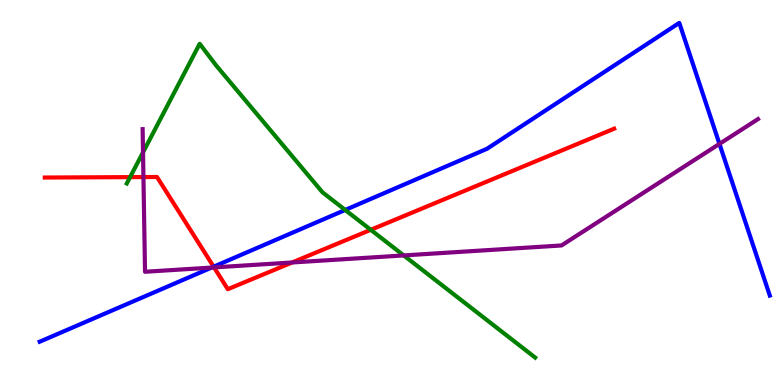[{'lines': ['blue', 'red'], 'intersections': [{'x': 2.76, 'y': 3.07}]}, {'lines': ['green', 'red'], 'intersections': [{'x': 1.68, 'y': 5.4}, {'x': 4.78, 'y': 4.03}]}, {'lines': ['purple', 'red'], 'intersections': [{'x': 1.85, 'y': 5.4}, {'x': 2.76, 'y': 3.05}, {'x': 3.77, 'y': 3.18}]}, {'lines': ['blue', 'green'], 'intersections': [{'x': 4.45, 'y': 4.55}]}, {'lines': ['blue', 'purple'], 'intersections': [{'x': 2.73, 'y': 3.05}, {'x': 9.28, 'y': 6.26}]}, {'lines': ['green', 'purple'], 'intersections': [{'x': 1.85, 'y': 6.04}, {'x': 5.21, 'y': 3.37}]}]